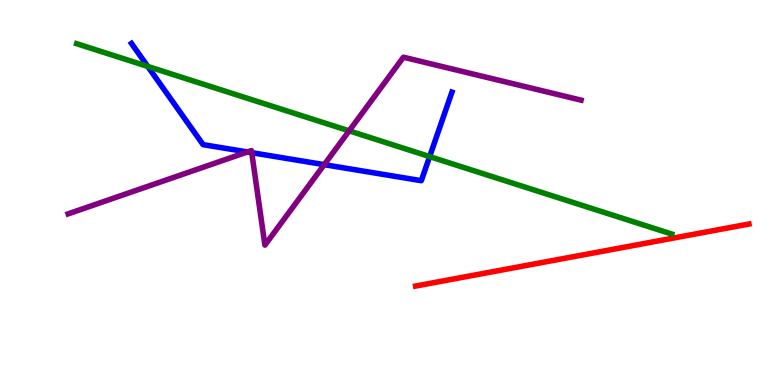[{'lines': ['blue', 'red'], 'intersections': []}, {'lines': ['green', 'red'], 'intersections': []}, {'lines': ['purple', 'red'], 'intersections': []}, {'lines': ['blue', 'green'], 'intersections': [{'x': 1.91, 'y': 8.27}, {'x': 5.54, 'y': 5.93}]}, {'lines': ['blue', 'purple'], 'intersections': [{'x': 3.19, 'y': 6.05}, {'x': 3.25, 'y': 6.03}, {'x': 4.18, 'y': 5.72}]}, {'lines': ['green', 'purple'], 'intersections': [{'x': 4.51, 'y': 6.6}]}]